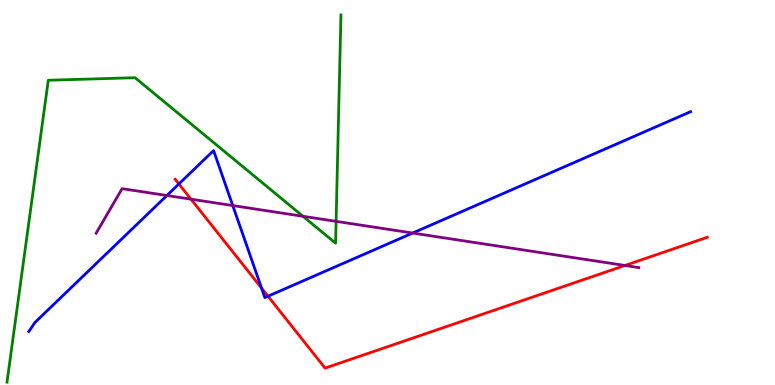[{'lines': ['blue', 'red'], 'intersections': [{'x': 2.31, 'y': 5.22}, {'x': 3.37, 'y': 2.52}, {'x': 3.46, 'y': 2.31}]}, {'lines': ['green', 'red'], 'intersections': []}, {'lines': ['purple', 'red'], 'intersections': [{'x': 2.46, 'y': 4.83}, {'x': 8.06, 'y': 3.1}]}, {'lines': ['blue', 'green'], 'intersections': []}, {'lines': ['blue', 'purple'], 'intersections': [{'x': 2.15, 'y': 4.92}, {'x': 3.0, 'y': 4.66}, {'x': 5.32, 'y': 3.95}]}, {'lines': ['green', 'purple'], 'intersections': [{'x': 3.91, 'y': 4.38}, {'x': 4.34, 'y': 4.25}]}]